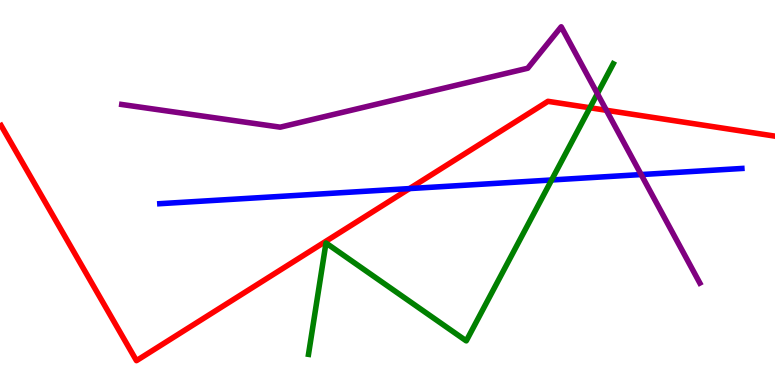[{'lines': ['blue', 'red'], 'intersections': [{'x': 5.28, 'y': 5.1}]}, {'lines': ['green', 'red'], 'intersections': [{'x': 7.61, 'y': 7.2}]}, {'lines': ['purple', 'red'], 'intersections': [{'x': 7.82, 'y': 7.14}]}, {'lines': ['blue', 'green'], 'intersections': [{'x': 7.12, 'y': 5.33}]}, {'lines': ['blue', 'purple'], 'intersections': [{'x': 8.27, 'y': 5.47}]}, {'lines': ['green', 'purple'], 'intersections': [{'x': 7.71, 'y': 7.57}]}]